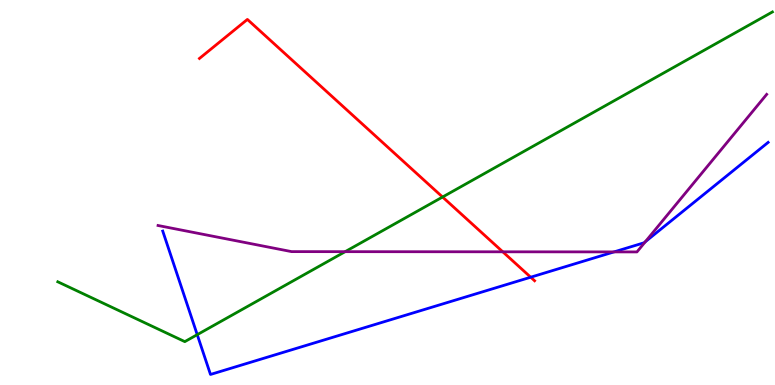[{'lines': ['blue', 'red'], 'intersections': [{'x': 6.85, 'y': 2.8}]}, {'lines': ['green', 'red'], 'intersections': [{'x': 5.71, 'y': 4.88}]}, {'lines': ['purple', 'red'], 'intersections': [{'x': 6.49, 'y': 3.46}]}, {'lines': ['blue', 'green'], 'intersections': [{'x': 2.54, 'y': 1.31}]}, {'lines': ['blue', 'purple'], 'intersections': [{'x': 7.92, 'y': 3.46}, {'x': 8.33, 'y': 3.72}]}, {'lines': ['green', 'purple'], 'intersections': [{'x': 4.45, 'y': 3.46}]}]